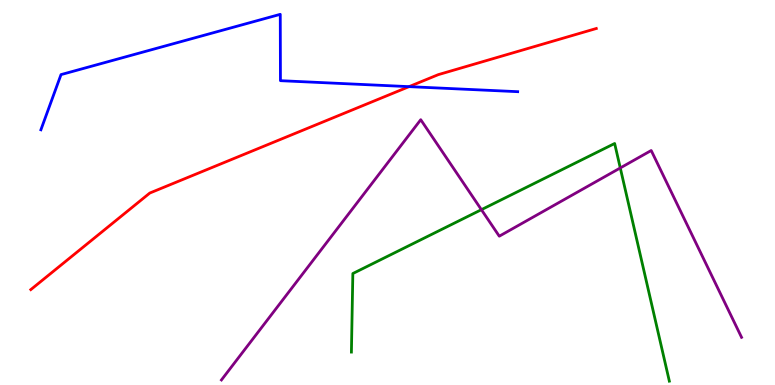[{'lines': ['blue', 'red'], 'intersections': [{'x': 5.28, 'y': 7.75}]}, {'lines': ['green', 'red'], 'intersections': []}, {'lines': ['purple', 'red'], 'intersections': []}, {'lines': ['blue', 'green'], 'intersections': []}, {'lines': ['blue', 'purple'], 'intersections': []}, {'lines': ['green', 'purple'], 'intersections': [{'x': 6.21, 'y': 4.55}, {'x': 8.0, 'y': 5.64}]}]